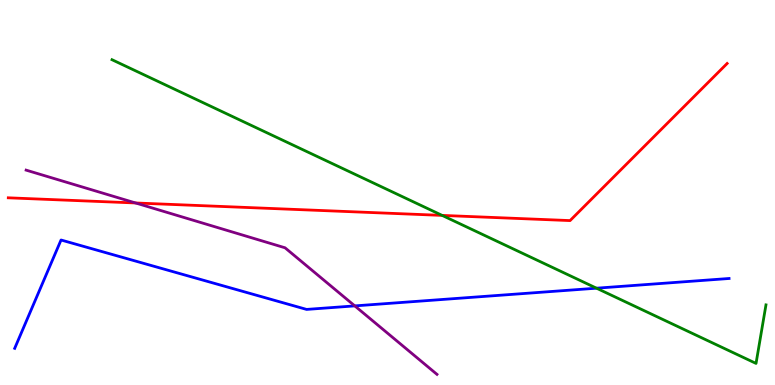[{'lines': ['blue', 'red'], 'intersections': []}, {'lines': ['green', 'red'], 'intersections': [{'x': 5.71, 'y': 4.41}]}, {'lines': ['purple', 'red'], 'intersections': [{'x': 1.75, 'y': 4.73}]}, {'lines': ['blue', 'green'], 'intersections': [{'x': 7.7, 'y': 2.51}]}, {'lines': ['blue', 'purple'], 'intersections': [{'x': 4.58, 'y': 2.05}]}, {'lines': ['green', 'purple'], 'intersections': []}]